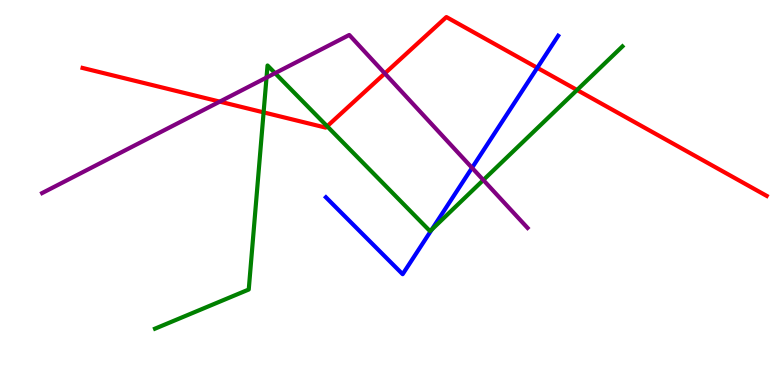[{'lines': ['blue', 'red'], 'intersections': [{'x': 6.93, 'y': 8.24}]}, {'lines': ['green', 'red'], 'intersections': [{'x': 3.4, 'y': 7.08}, {'x': 4.22, 'y': 6.72}, {'x': 7.45, 'y': 7.66}]}, {'lines': ['purple', 'red'], 'intersections': [{'x': 2.84, 'y': 7.36}, {'x': 4.97, 'y': 8.09}]}, {'lines': ['blue', 'green'], 'intersections': [{'x': 5.57, 'y': 4.04}]}, {'lines': ['blue', 'purple'], 'intersections': [{'x': 6.09, 'y': 5.64}]}, {'lines': ['green', 'purple'], 'intersections': [{'x': 3.44, 'y': 7.99}, {'x': 3.55, 'y': 8.1}, {'x': 6.24, 'y': 5.32}]}]